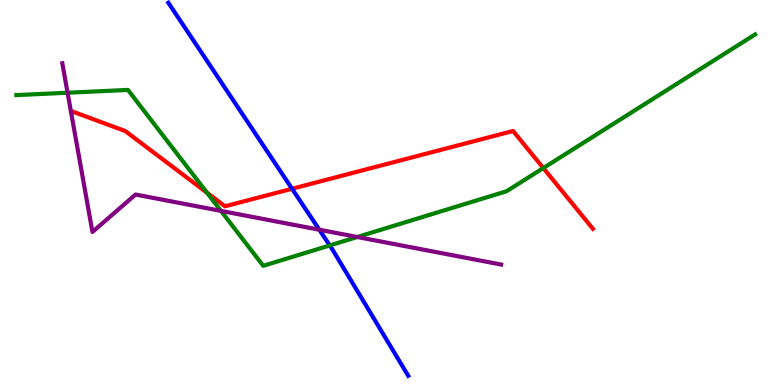[{'lines': ['blue', 'red'], 'intersections': [{'x': 3.77, 'y': 5.1}]}, {'lines': ['green', 'red'], 'intersections': [{'x': 2.67, 'y': 4.99}, {'x': 7.01, 'y': 5.63}]}, {'lines': ['purple', 'red'], 'intersections': []}, {'lines': ['blue', 'green'], 'intersections': [{'x': 4.25, 'y': 3.63}]}, {'lines': ['blue', 'purple'], 'intersections': [{'x': 4.12, 'y': 4.03}]}, {'lines': ['green', 'purple'], 'intersections': [{'x': 0.872, 'y': 7.59}, {'x': 2.85, 'y': 4.52}, {'x': 4.61, 'y': 3.84}]}]